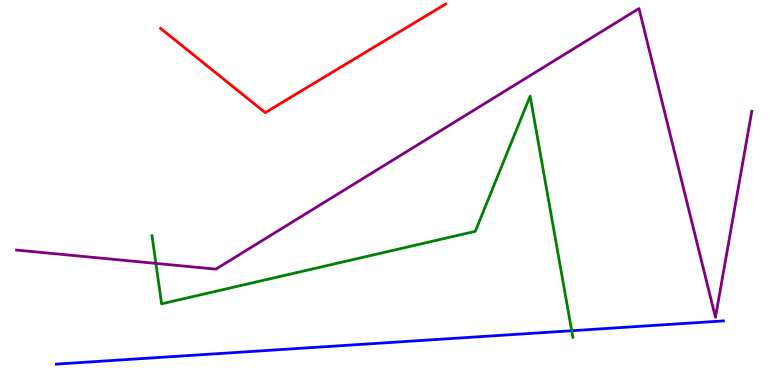[{'lines': ['blue', 'red'], 'intersections': []}, {'lines': ['green', 'red'], 'intersections': []}, {'lines': ['purple', 'red'], 'intersections': []}, {'lines': ['blue', 'green'], 'intersections': [{'x': 7.38, 'y': 1.41}]}, {'lines': ['blue', 'purple'], 'intersections': []}, {'lines': ['green', 'purple'], 'intersections': [{'x': 2.01, 'y': 3.16}]}]